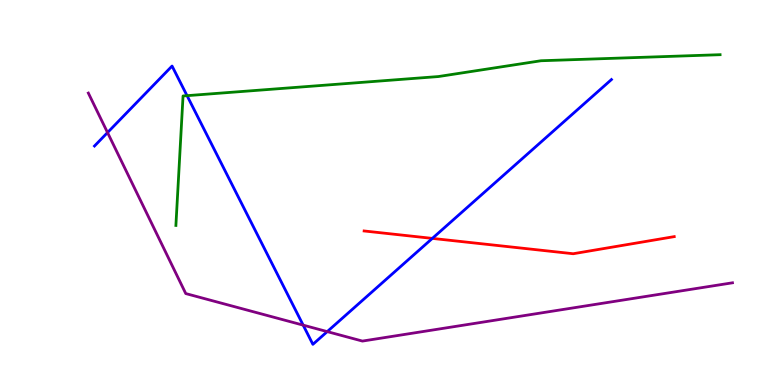[{'lines': ['blue', 'red'], 'intersections': [{'x': 5.58, 'y': 3.81}]}, {'lines': ['green', 'red'], 'intersections': []}, {'lines': ['purple', 'red'], 'intersections': []}, {'lines': ['blue', 'green'], 'intersections': [{'x': 2.41, 'y': 7.52}]}, {'lines': ['blue', 'purple'], 'intersections': [{'x': 1.39, 'y': 6.56}, {'x': 3.91, 'y': 1.55}, {'x': 4.22, 'y': 1.39}]}, {'lines': ['green', 'purple'], 'intersections': []}]